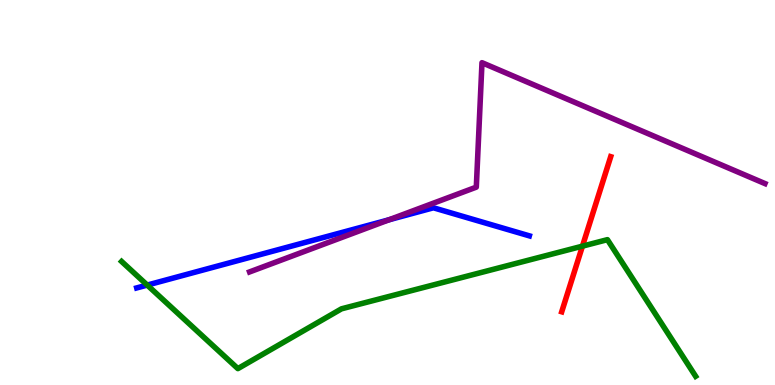[{'lines': ['blue', 'red'], 'intersections': []}, {'lines': ['green', 'red'], 'intersections': [{'x': 7.52, 'y': 3.61}]}, {'lines': ['purple', 'red'], 'intersections': []}, {'lines': ['blue', 'green'], 'intersections': [{'x': 1.9, 'y': 2.6}]}, {'lines': ['blue', 'purple'], 'intersections': [{'x': 5.02, 'y': 4.29}]}, {'lines': ['green', 'purple'], 'intersections': []}]